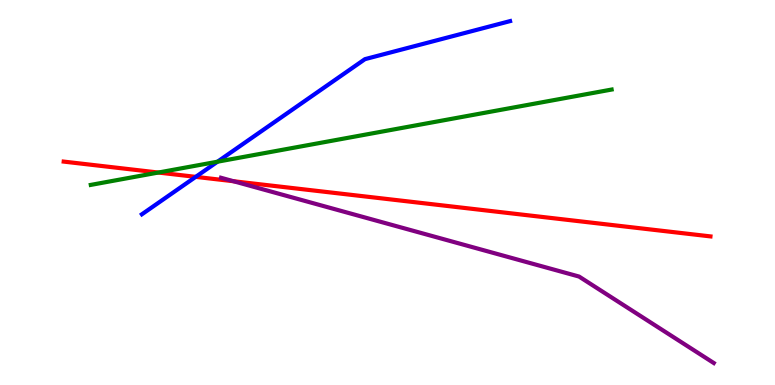[{'lines': ['blue', 'red'], 'intersections': [{'x': 2.53, 'y': 5.41}]}, {'lines': ['green', 'red'], 'intersections': [{'x': 2.04, 'y': 5.52}]}, {'lines': ['purple', 'red'], 'intersections': [{'x': 3.01, 'y': 5.29}]}, {'lines': ['blue', 'green'], 'intersections': [{'x': 2.81, 'y': 5.8}]}, {'lines': ['blue', 'purple'], 'intersections': []}, {'lines': ['green', 'purple'], 'intersections': []}]